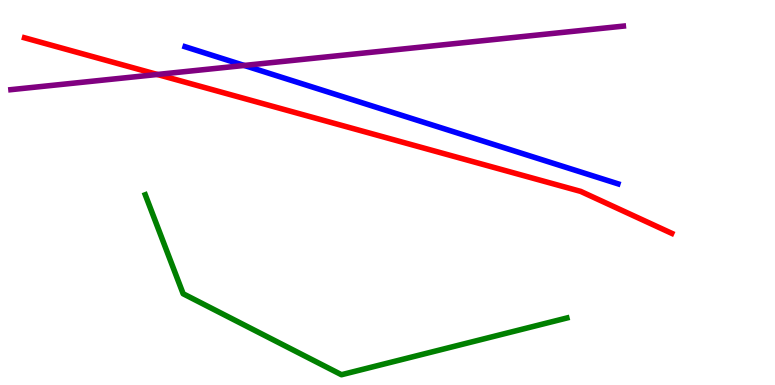[{'lines': ['blue', 'red'], 'intersections': []}, {'lines': ['green', 'red'], 'intersections': []}, {'lines': ['purple', 'red'], 'intersections': [{'x': 2.03, 'y': 8.07}]}, {'lines': ['blue', 'green'], 'intersections': []}, {'lines': ['blue', 'purple'], 'intersections': [{'x': 3.15, 'y': 8.3}]}, {'lines': ['green', 'purple'], 'intersections': []}]